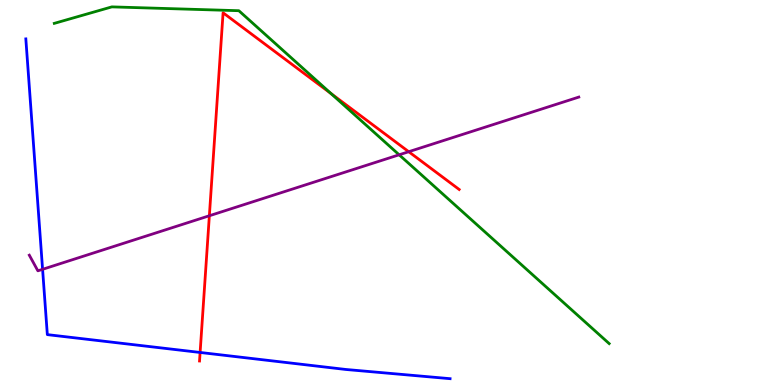[{'lines': ['blue', 'red'], 'intersections': [{'x': 2.58, 'y': 0.845}]}, {'lines': ['green', 'red'], 'intersections': [{'x': 4.27, 'y': 7.57}]}, {'lines': ['purple', 'red'], 'intersections': [{'x': 2.7, 'y': 4.4}, {'x': 5.27, 'y': 6.06}]}, {'lines': ['blue', 'green'], 'intersections': []}, {'lines': ['blue', 'purple'], 'intersections': [{'x': 0.549, 'y': 3.0}]}, {'lines': ['green', 'purple'], 'intersections': [{'x': 5.15, 'y': 5.98}]}]